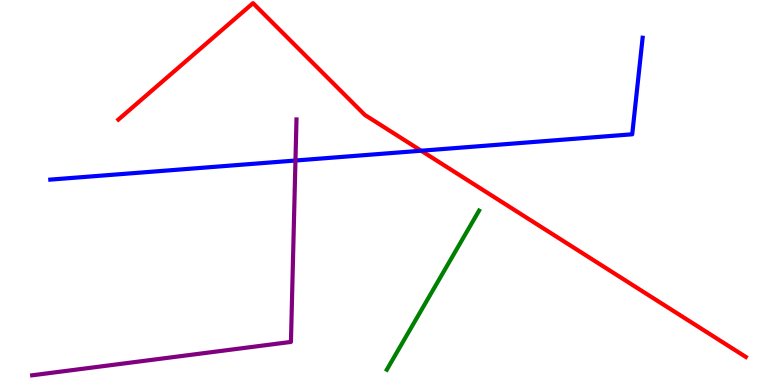[{'lines': ['blue', 'red'], 'intersections': [{'x': 5.43, 'y': 6.09}]}, {'lines': ['green', 'red'], 'intersections': []}, {'lines': ['purple', 'red'], 'intersections': []}, {'lines': ['blue', 'green'], 'intersections': []}, {'lines': ['blue', 'purple'], 'intersections': [{'x': 3.81, 'y': 5.83}]}, {'lines': ['green', 'purple'], 'intersections': []}]